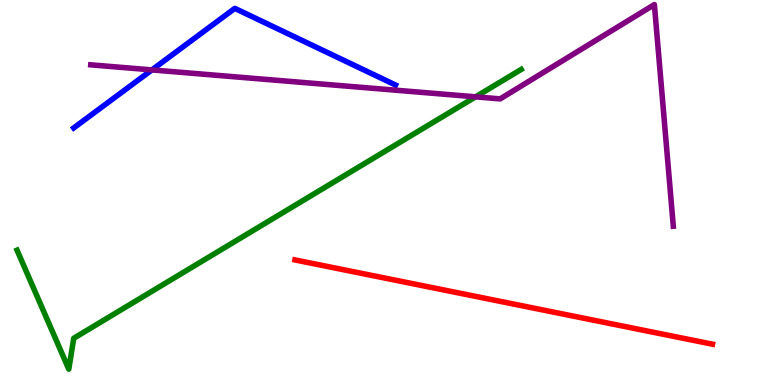[{'lines': ['blue', 'red'], 'intersections': []}, {'lines': ['green', 'red'], 'intersections': []}, {'lines': ['purple', 'red'], 'intersections': []}, {'lines': ['blue', 'green'], 'intersections': []}, {'lines': ['blue', 'purple'], 'intersections': [{'x': 1.96, 'y': 8.18}]}, {'lines': ['green', 'purple'], 'intersections': [{'x': 6.14, 'y': 7.48}]}]